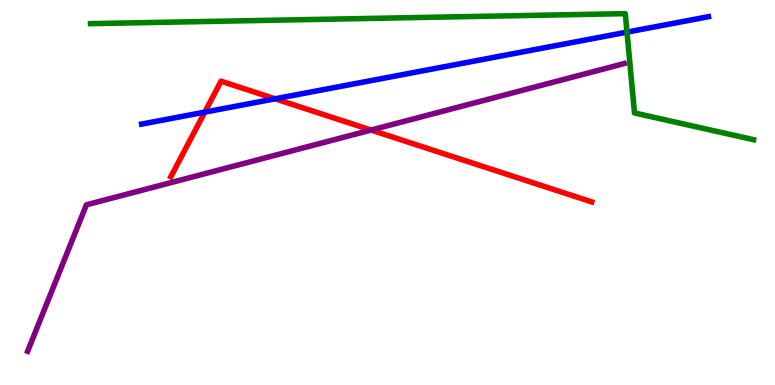[{'lines': ['blue', 'red'], 'intersections': [{'x': 2.64, 'y': 7.09}, {'x': 3.55, 'y': 7.43}]}, {'lines': ['green', 'red'], 'intersections': []}, {'lines': ['purple', 'red'], 'intersections': [{'x': 4.79, 'y': 6.62}]}, {'lines': ['blue', 'green'], 'intersections': [{'x': 8.09, 'y': 9.17}]}, {'lines': ['blue', 'purple'], 'intersections': []}, {'lines': ['green', 'purple'], 'intersections': []}]